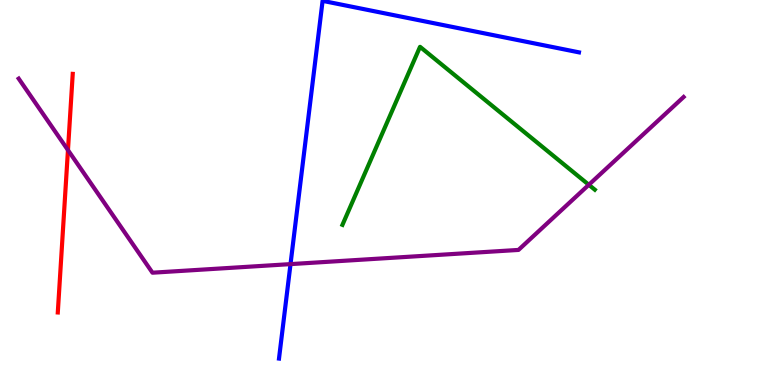[{'lines': ['blue', 'red'], 'intersections': []}, {'lines': ['green', 'red'], 'intersections': []}, {'lines': ['purple', 'red'], 'intersections': [{'x': 0.877, 'y': 6.1}]}, {'lines': ['blue', 'green'], 'intersections': []}, {'lines': ['blue', 'purple'], 'intersections': [{'x': 3.75, 'y': 3.14}]}, {'lines': ['green', 'purple'], 'intersections': [{'x': 7.6, 'y': 5.2}]}]